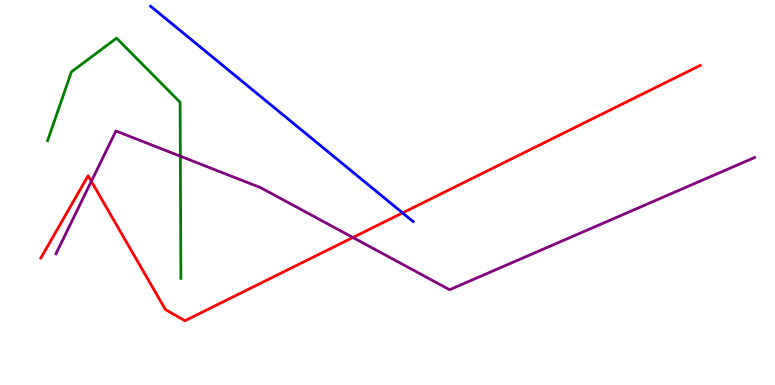[{'lines': ['blue', 'red'], 'intersections': [{'x': 5.19, 'y': 4.47}]}, {'lines': ['green', 'red'], 'intersections': []}, {'lines': ['purple', 'red'], 'intersections': [{'x': 1.18, 'y': 5.29}, {'x': 4.55, 'y': 3.83}]}, {'lines': ['blue', 'green'], 'intersections': []}, {'lines': ['blue', 'purple'], 'intersections': []}, {'lines': ['green', 'purple'], 'intersections': [{'x': 2.33, 'y': 5.94}]}]